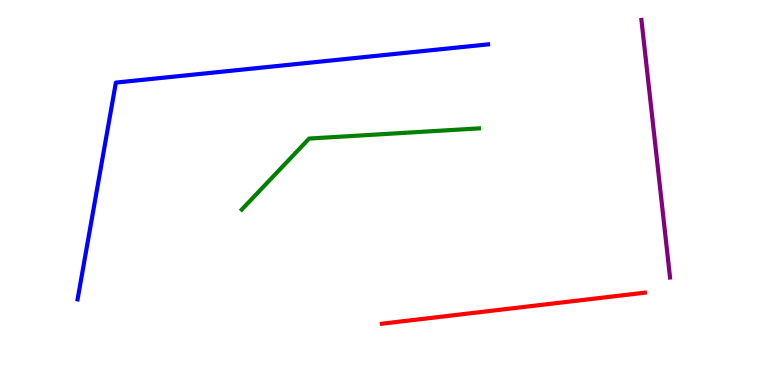[{'lines': ['blue', 'red'], 'intersections': []}, {'lines': ['green', 'red'], 'intersections': []}, {'lines': ['purple', 'red'], 'intersections': []}, {'lines': ['blue', 'green'], 'intersections': []}, {'lines': ['blue', 'purple'], 'intersections': []}, {'lines': ['green', 'purple'], 'intersections': []}]